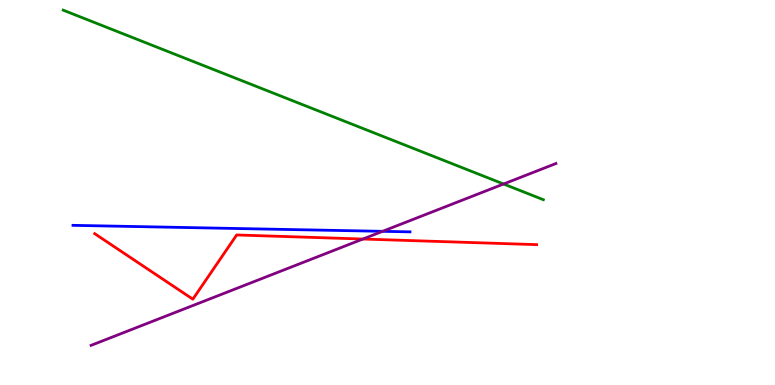[{'lines': ['blue', 'red'], 'intersections': []}, {'lines': ['green', 'red'], 'intersections': []}, {'lines': ['purple', 'red'], 'intersections': [{'x': 4.68, 'y': 3.79}]}, {'lines': ['blue', 'green'], 'intersections': []}, {'lines': ['blue', 'purple'], 'intersections': [{'x': 4.94, 'y': 3.99}]}, {'lines': ['green', 'purple'], 'intersections': [{'x': 6.5, 'y': 5.22}]}]